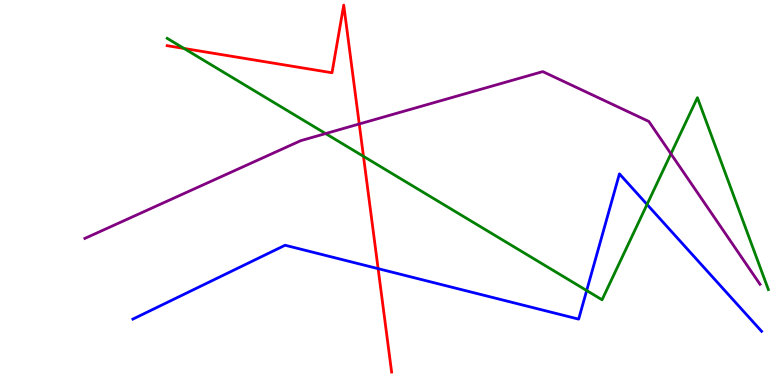[{'lines': ['blue', 'red'], 'intersections': [{'x': 4.88, 'y': 3.02}]}, {'lines': ['green', 'red'], 'intersections': [{'x': 2.37, 'y': 8.74}, {'x': 4.69, 'y': 5.94}]}, {'lines': ['purple', 'red'], 'intersections': [{'x': 4.64, 'y': 6.78}]}, {'lines': ['blue', 'green'], 'intersections': [{'x': 7.57, 'y': 2.45}, {'x': 8.35, 'y': 4.69}]}, {'lines': ['blue', 'purple'], 'intersections': []}, {'lines': ['green', 'purple'], 'intersections': [{'x': 4.2, 'y': 6.53}, {'x': 8.66, 'y': 6.0}]}]